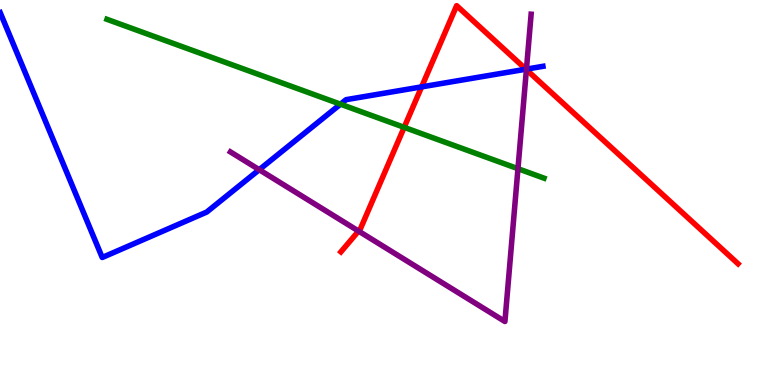[{'lines': ['blue', 'red'], 'intersections': [{'x': 5.44, 'y': 7.74}, {'x': 6.79, 'y': 8.2}]}, {'lines': ['green', 'red'], 'intersections': [{'x': 5.22, 'y': 6.69}]}, {'lines': ['purple', 'red'], 'intersections': [{'x': 4.63, 'y': 4.0}, {'x': 6.79, 'y': 8.19}]}, {'lines': ['blue', 'green'], 'intersections': [{'x': 4.39, 'y': 7.29}]}, {'lines': ['blue', 'purple'], 'intersections': [{'x': 3.34, 'y': 5.59}, {'x': 6.79, 'y': 8.2}]}, {'lines': ['green', 'purple'], 'intersections': [{'x': 6.68, 'y': 5.62}]}]